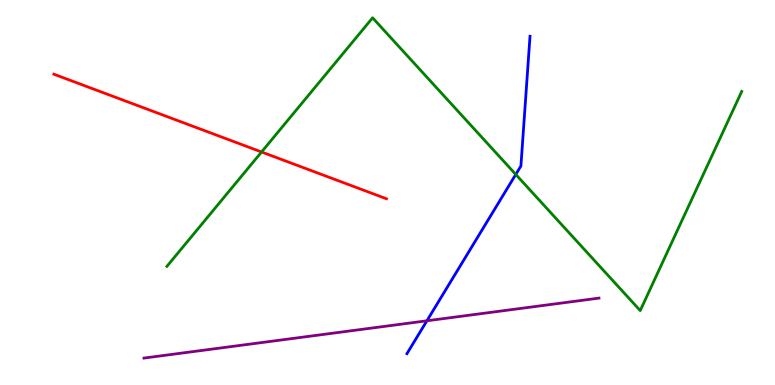[{'lines': ['blue', 'red'], 'intersections': []}, {'lines': ['green', 'red'], 'intersections': [{'x': 3.37, 'y': 6.05}]}, {'lines': ['purple', 'red'], 'intersections': []}, {'lines': ['blue', 'green'], 'intersections': [{'x': 6.66, 'y': 5.47}]}, {'lines': ['blue', 'purple'], 'intersections': [{'x': 5.51, 'y': 1.67}]}, {'lines': ['green', 'purple'], 'intersections': []}]